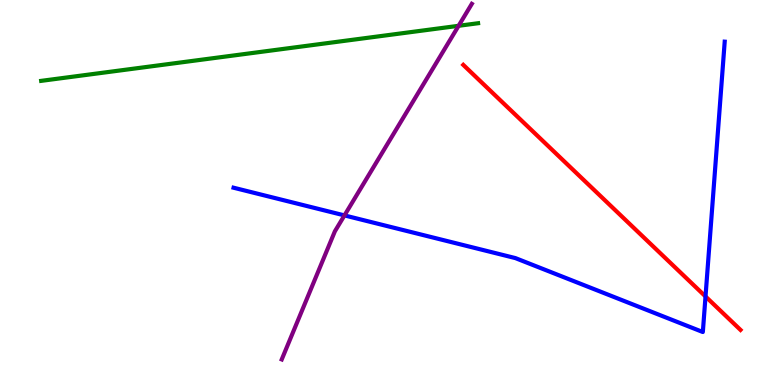[{'lines': ['blue', 'red'], 'intersections': [{'x': 9.1, 'y': 2.3}]}, {'lines': ['green', 'red'], 'intersections': []}, {'lines': ['purple', 'red'], 'intersections': []}, {'lines': ['blue', 'green'], 'intersections': []}, {'lines': ['blue', 'purple'], 'intersections': [{'x': 4.44, 'y': 4.4}]}, {'lines': ['green', 'purple'], 'intersections': [{'x': 5.92, 'y': 9.33}]}]